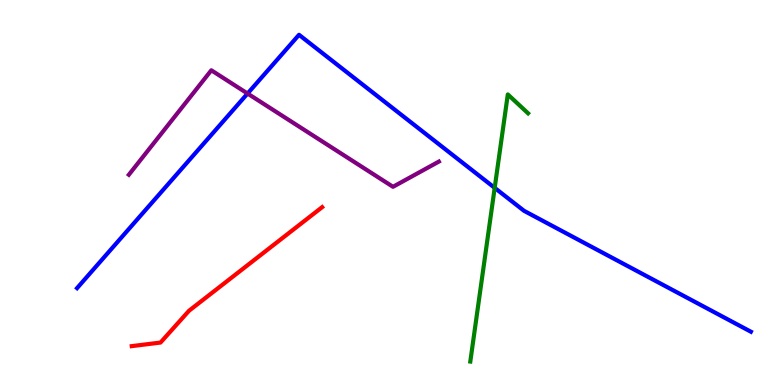[{'lines': ['blue', 'red'], 'intersections': []}, {'lines': ['green', 'red'], 'intersections': []}, {'lines': ['purple', 'red'], 'intersections': []}, {'lines': ['blue', 'green'], 'intersections': [{'x': 6.38, 'y': 5.12}]}, {'lines': ['blue', 'purple'], 'intersections': [{'x': 3.19, 'y': 7.57}]}, {'lines': ['green', 'purple'], 'intersections': []}]